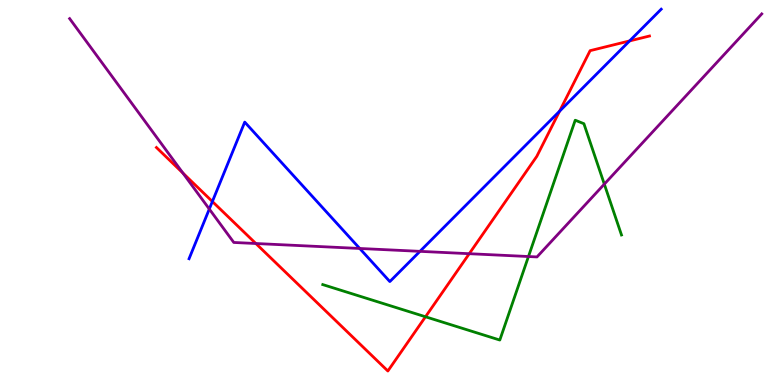[{'lines': ['blue', 'red'], 'intersections': [{'x': 2.74, 'y': 4.77}, {'x': 7.22, 'y': 7.11}, {'x': 8.12, 'y': 8.94}]}, {'lines': ['green', 'red'], 'intersections': [{'x': 5.49, 'y': 1.77}]}, {'lines': ['purple', 'red'], 'intersections': [{'x': 2.36, 'y': 5.5}, {'x': 3.3, 'y': 3.68}, {'x': 6.05, 'y': 3.41}]}, {'lines': ['blue', 'green'], 'intersections': []}, {'lines': ['blue', 'purple'], 'intersections': [{'x': 2.7, 'y': 4.57}, {'x': 4.64, 'y': 3.55}, {'x': 5.42, 'y': 3.47}]}, {'lines': ['green', 'purple'], 'intersections': [{'x': 6.82, 'y': 3.34}, {'x': 7.8, 'y': 5.22}]}]